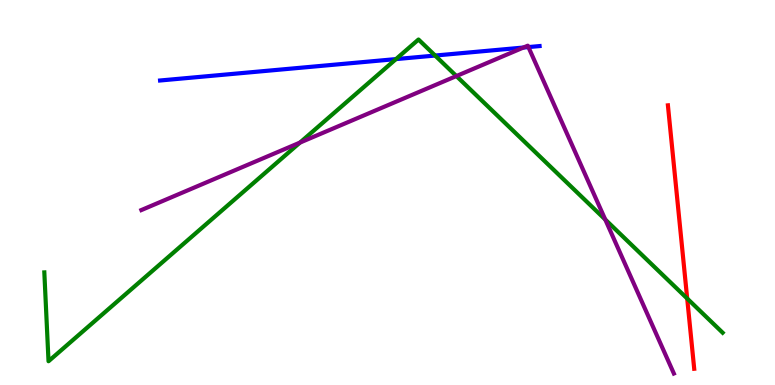[{'lines': ['blue', 'red'], 'intersections': []}, {'lines': ['green', 'red'], 'intersections': [{'x': 8.87, 'y': 2.25}]}, {'lines': ['purple', 'red'], 'intersections': []}, {'lines': ['blue', 'green'], 'intersections': [{'x': 5.11, 'y': 8.47}, {'x': 5.61, 'y': 8.56}]}, {'lines': ['blue', 'purple'], 'intersections': [{'x': 6.75, 'y': 8.77}, {'x': 6.82, 'y': 8.78}]}, {'lines': ['green', 'purple'], 'intersections': [{'x': 3.87, 'y': 6.3}, {'x': 5.89, 'y': 8.02}, {'x': 7.81, 'y': 4.3}]}]